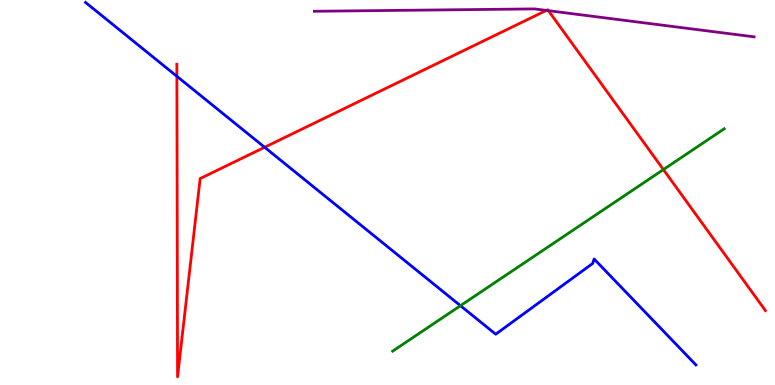[{'lines': ['blue', 'red'], 'intersections': [{'x': 2.28, 'y': 8.02}, {'x': 3.41, 'y': 6.17}]}, {'lines': ['green', 'red'], 'intersections': [{'x': 8.56, 'y': 5.6}]}, {'lines': ['purple', 'red'], 'intersections': [{'x': 7.05, 'y': 9.73}, {'x': 7.08, 'y': 9.72}]}, {'lines': ['blue', 'green'], 'intersections': [{'x': 5.94, 'y': 2.06}]}, {'lines': ['blue', 'purple'], 'intersections': []}, {'lines': ['green', 'purple'], 'intersections': []}]